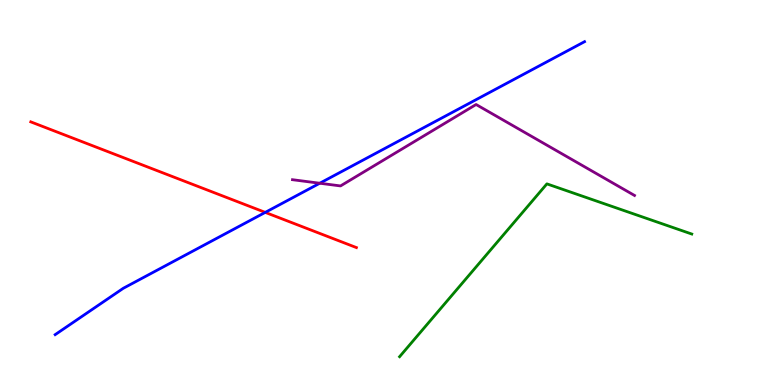[{'lines': ['blue', 'red'], 'intersections': [{'x': 3.42, 'y': 4.48}]}, {'lines': ['green', 'red'], 'intersections': []}, {'lines': ['purple', 'red'], 'intersections': []}, {'lines': ['blue', 'green'], 'intersections': []}, {'lines': ['blue', 'purple'], 'intersections': [{'x': 4.13, 'y': 5.24}]}, {'lines': ['green', 'purple'], 'intersections': []}]